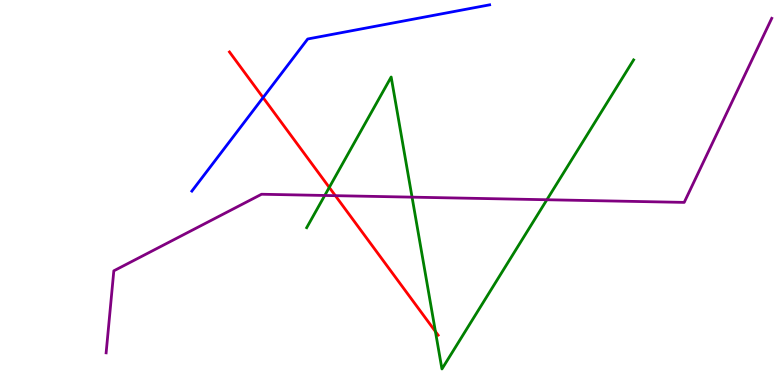[{'lines': ['blue', 'red'], 'intersections': [{'x': 3.39, 'y': 7.47}]}, {'lines': ['green', 'red'], 'intersections': [{'x': 4.25, 'y': 5.13}, {'x': 5.62, 'y': 1.39}]}, {'lines': ['purple', 'red'], 'intersections': [{'x': 4.33, 'y': 4.92}]}, {'lines': ['blue', 'green'], 'intersections': []}, {'lines': ['blue', 'purple'], 'intersections': []}, {'lines': ['green', 'purple'], 'intersections': [{'x': 4.19, 'y': 4.92}, {'x': 5.32, 'y': 4.88}, {'x': 7.06, 'y': 4.81}]}]